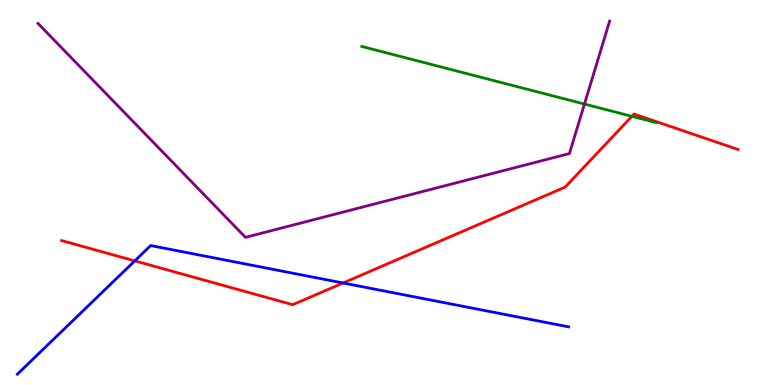[{'lines': ['blue', 'red'], 'intersections': [{'x': 1.74, 'y': 3.22}, {'x': 4.43, 'y': 2.65}]}, {'lines': ['green', 'red'], 'intersections': [{'x': 8.15, 'y': 6.98}]}, {'lines': ['purple', 'red'], 'intersections': []}, {'lines': ['blue', 'green'], 'intersections': []}, {'lines': ['blue', 'purple'], 'intersections': []}, {'lines': ['green', 'purple'], 'intersections': [{'x': 7.54, 'y': 7.3}]}]